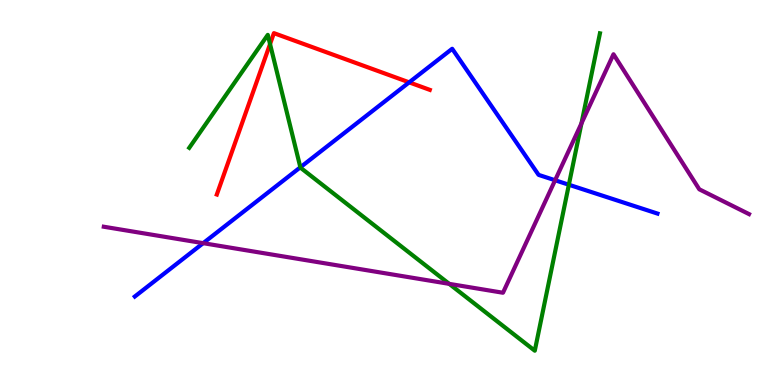[{'lines': ['blue', 'red'], 'intersections': [{'x': 5.28, 'y': 7.86}]}, {'lines': ['green', 'red'], 'intersections': [{'x': 3.48, 'y': 8.86}]}, {'lines': ['purple', 'red'], 'intersections': []}, {'lines': ['blue', 'green'], 'intersections': [{'x': 3.88, 'y': 5.65}, {'x': 7.34, 'y': 5.2}]}, {'lines': ['blue', 'purple'], 'intersections': [{'x': 2.62, 'y': 3.68}, {'x': 7.16, 'y': 5.32}]}, {'lines': ['green', 'purple'], 'intersections': [{'x': 5.8, 'y': 2.63}, {'x': 7.5, 'y': 6.8}]}]